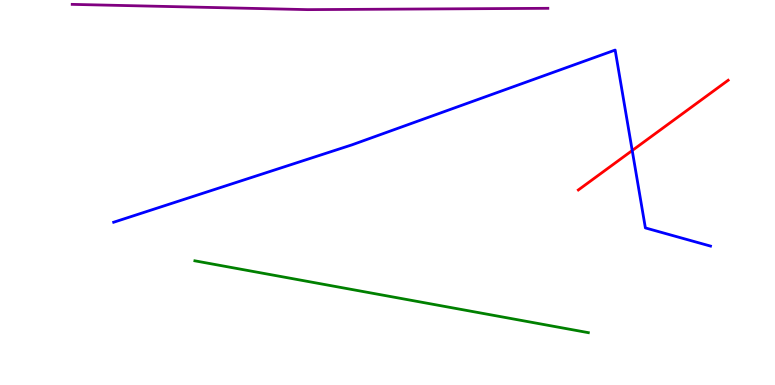[{'lines': ['blue', 'red'], 'intersections': [{'x': 8.16, 'y': 6.09}]}, {'lines': ['green', 'red'], 'intersections': []}, {'lines': ['purple', 'red'], 'intersections': []}, {'lines': ['blue', 'green'], 'intersections': []}, {'lines': ['blue', 'purple'], 'intersections': []}, {'lines': ['green', 'purple'], 'intersections': []}]